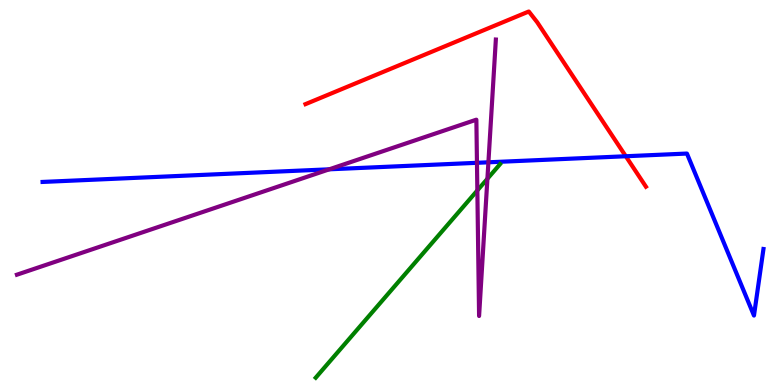[{'lines': ['blue', 'red'], 'intersections': [{'x': 8.07, 'y': 5.94}]}, {'lines': ['green', 'red'], 'intersections': []}, {'lines': ['purple', 'red'], 'intersections': []}, {'lines': ['blue', 'green'], 'intersections': []}, {'lines': ['blue', 'purple'], 'intersections': [{'x': 4.25, 'y': 5.6}, {'x': 6.15, 'y': 5.77}, {'x': 6.3, 'y': 5.78}]}, {'lines': ['green', 'purple'], 'intersections': [{'x': 6.16, 'y': 5.05}, {'x': 6.29, 'y': 5.36}]}]